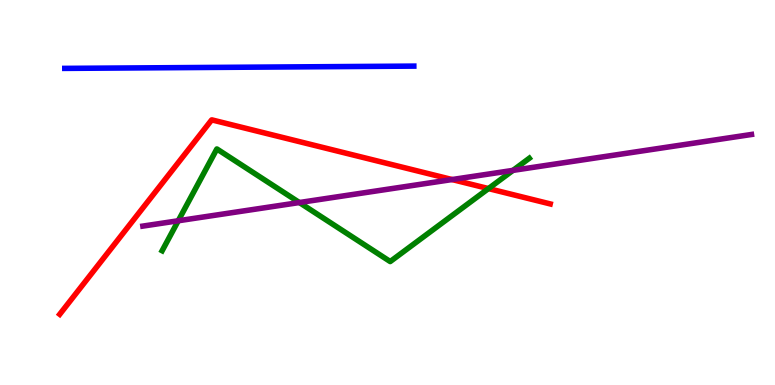[{'lines': ['blue', 'red'], 'intersections': []}, {'lines': ['green', 'red'], 'intersections': [{'x': 6.3, 'y': 5.1}]}, {'lines': ['purple', 'red'], 'intersections': [{'x': 5.83, 'y': 5.34}]}, {'lines': ['blue', 'green'], 'intersections': []}, {'lines': ['blue', 'purple'], 'intersections': []}, {'lines': ['green', 'purple'], 'intersections': [{'x': 2.3, 'y': 4.27}, {'x': 3.86, 'y': 4.74}, {'x': 6.62, 'y': 5.57}]}]